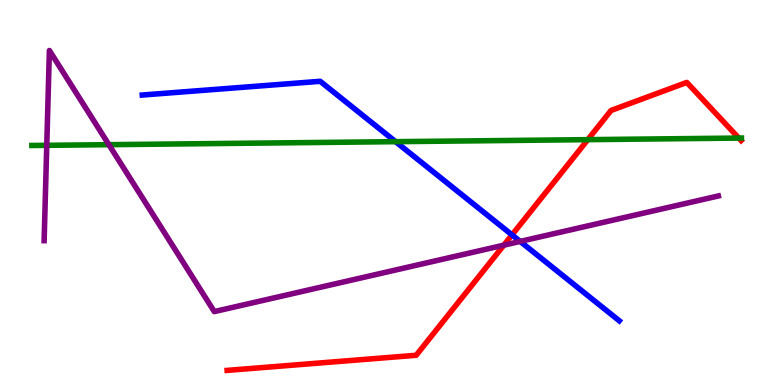[{'lines': ['blue', 'red'], 'intersections': [{'x': 6.61, 'y': 3.9}]}, {'lines': ['green', 'red'], 'intersections': [{'x': 7.58, 'y': 6.37}, {'x': 9.53, 'y': 6.41}]}, {'lines': ['purple', 'red'], 'intersections': [{'x': 6.5, 'y': 3.63}]}, {'lines': ['blue', 'green'], 'intersections': [{'x': 5.1, 'y': 6.32}]}, {'lines': ['blue', 'purple'], 'intersections': [{'x': 6.71, 'y': 3.73}]}, {'lines': ['green', 'purple'], 'intersections': [{'x': 0.603, 'y': 6.23}, {'x': 1.4, 'y': 6.24}]}]